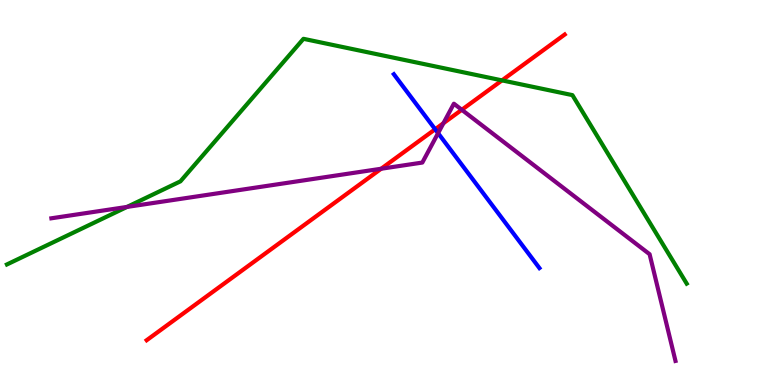[{'lines': ['blue', 'red'], 'intersections': [{'x': 5.61, 'y': 6.64}]}, {'lines': ['green', 'red'], 'intersections': [{'x': 6.48, 'y': 7.91}]}, {'lines': ['purple', 'red'], 'intersections': [{'x': 4.92, 'y': 5.62}, {'x': 5.72, 'y': 6.8}, {'x': 5.96, 'y': 7.15}]}, {'lines': ['blue', 'green'], 'intersections': []}, {'lines': ['blue', 'purple'], 'intersections': [{'x': 5.65, 'y': 6.54}]}, {'lines': ['green', 'purple'], 'intersections': [{'x': 1.64, 'y': 4.63}]}]